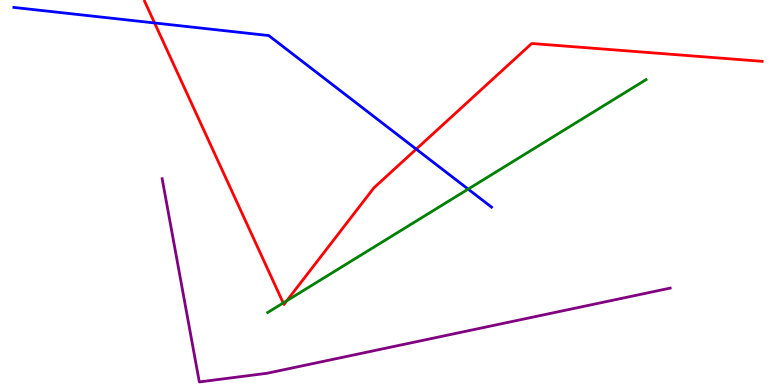[{'lines': ['blue', 'red'], 'intersections': [{'x': 1.99, 'y': 9.4}, {'x': 5.37, 'y': 6.13}]}, {'lines': ['green', 'red'], 'intersections': [{'x': 3.65, 'y': 2.13}, {'x': 3.7, 'y': 2.19}]}, {'lines': ['purple', 'red'], 'intersections': []}, {'lines': ['blue', 'green'], 'intersections': [{'x': 6.04, 'y': 5.09}]}, {'lines': ['blue', 'purple'], 'intersections': []}, {'lines': ['green', 'purple'], 'intersections': []}]